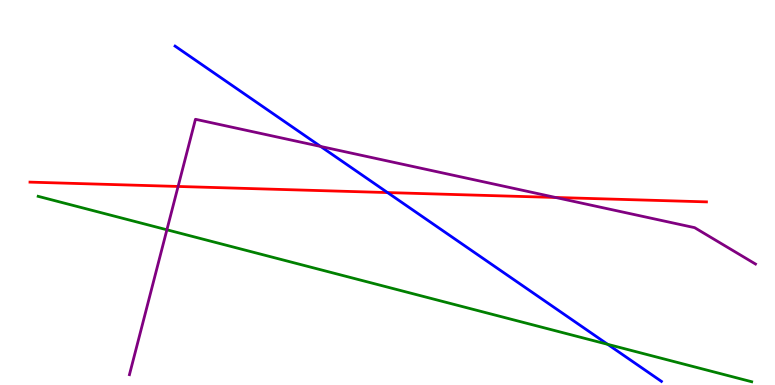[{'lines': ['blue', 'red'], 'intersections': [{'x': 5.0, 'y': 5.0}]}, {'lines': ['green', 'red'], 'intersections': []}, {'lines': ['purple', 'red'], 'intersections': [{'x': 2.3, 'y': 5.16}, {'x': 7.17, 'y': 4.87}]}, {'lines': ['blue', 'green'], 'intersections': [{'x': 7.84, 'y': 1.06}]}, {'lines': ['blue', 'purple'], 'intersections': [{'x': 4.14, 'y': 6.2}]}, {'lines': ['green', 'purple'], 'intersections': [{'x': 2.15, 'y': 4.03}]}]